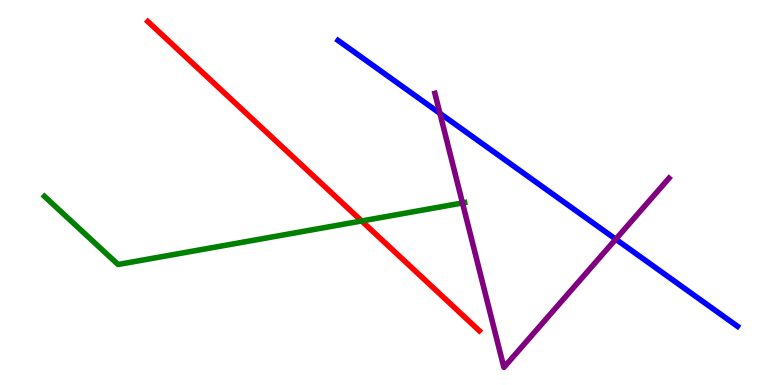[{'lines': ['blue', 'red'], 'intersections': []}, {'lines': ['green', 'red'], 'intersections': [{'x': 4.67, 'y': 4.26}]}, {'lines': ['purple', 'red'], 'intersections': []}, {'lines': ['blue', 'green'], 'intersections': []}, {'lines': ['blue', 'purple'], 'intersections': [{'x': 5.68, 'y': 7.06}, {'x': 7.95, 'y': 3.79}]}, {'lines': ['green', 'purple'], 'intersections': [{'x': 5.97, 'y': 4.73}]}]